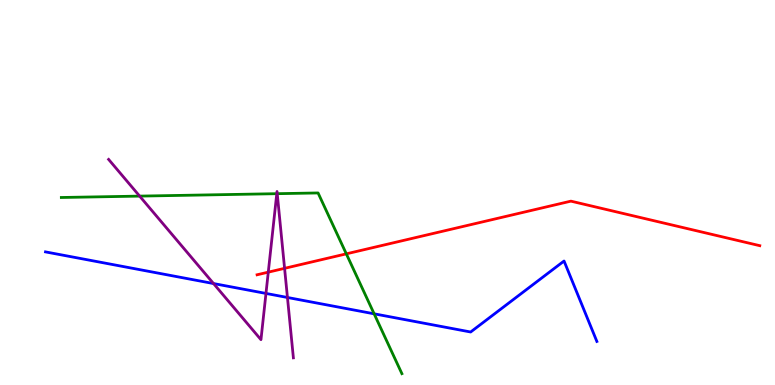[{'lines': ['blue', 'red'], 'intersections': []}, {'lines': ['green', 'red'], 'intersections': [{'x': 4.47, 'y': 3.41}]}, {'lines': ['purple', 'red'], 'intersections': [{'x': 3.46, 'y': 2.93}, {'x': 3.67, 'y': 3.03}]}, {'lines': ['blue', 'green'], 'intersections': [{'x': 4.83, 'y': 1.85}]}, {'lines': ['blue', 'purple'], 'intersections': [{'x': 2.76, 'y': 2.64}, {'x': 3.43, 'y': 2.38}, {'x': 3.71, 'y': 2.27}]}, {'lines': ['green', 'purple'], 'intersections': [{'x': 1.8, 'y': 4.91}, {'x': 3.57, 'y': 4.97}, {'x': 3.58, 'y': 4.97}]}]